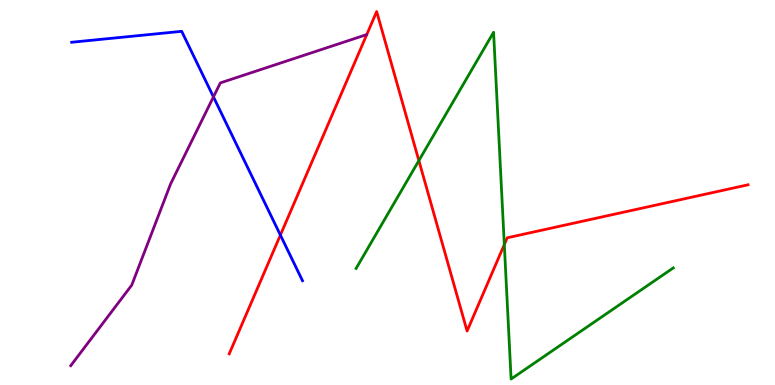[{'lines': ['blue', 'red'], 'intersections': [{'x': 3.62, 'y': 3.89}]}, {'lines': ['green', 'red'], 'intersections': [{'x': 5.4, 'y': 5.83}, {'x': 6.51, 'y': 3.65}]}, {'lines': ['purple', 'red'], 'intersections': []}, {'lines': ['blue', 'green'], 'intersections': []}, {'lines': ['blue', 'purple'], 'intersections': [{'x': 2.75, 'y': 7.48}]}, {'lines': ['green', 'purple'], 'intersections': []}]